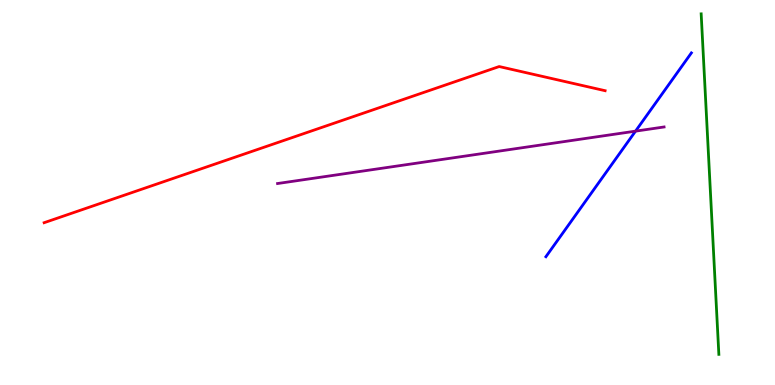[{'lines': ['blue', 'red'], 'intersections': []}, {'lines': ['green', 'red'], 'intersections': []}, {'lines': ['purple', 'red'], 'intersections': []}, {'lines': ['blue', 'green'], 'intersections': []}, {'lines': ['blue', 'purple'], 'intersections': [{'x': 8.2, 'y': 6.59}]}, {'lines': ['green', 'purple'], 'intersections': []}]